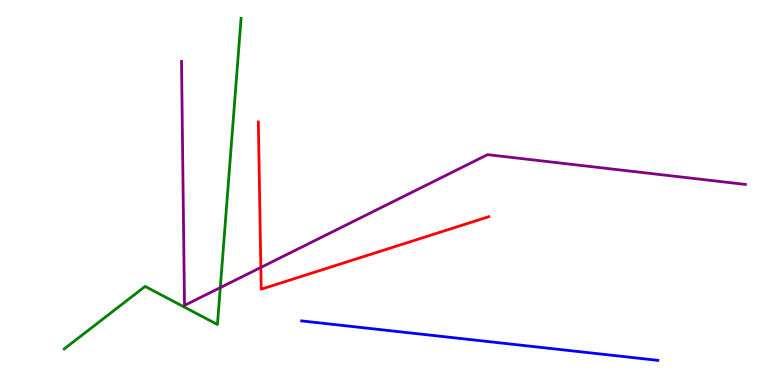[{'lines': ['blue', 'red'], 'intersections': []}, {'lines': ['green', 'red'], 'intersections': []}, {'lines': ['purple', 'red'], 'intersections': [{'x': 3.37, 'y': 3.05}]}, {'lines': ['blue', 'green'], 'intersections': []}, {'lines': ['blue', 'purple'], 'intersections': []}, {'lines': ['green', 'purple'], 'intersections': [{'x': 2.84, 'y': 2.53}]}]